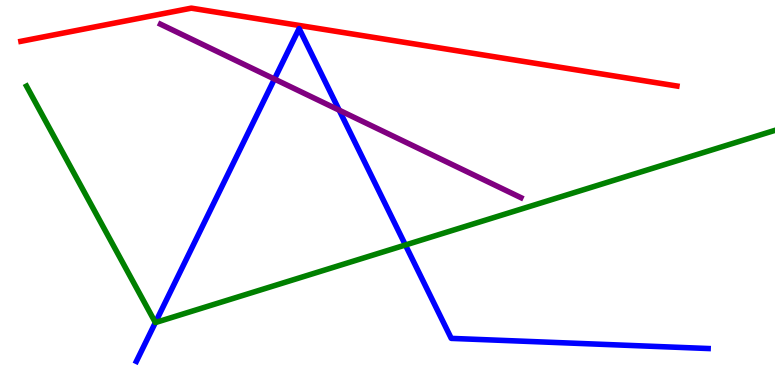[{'lines': ['blue', 'red'], 'intersections': []}, {'lines': ['green', 'red'], 'intersections': []}, {'lines': ['purple', 'red'], 'intersections': []}, {'lines': ['blue', 'green'], 'intersections': [{'x': 2.0, 'y': 1.62}, {'x': 5.23, 'y': 3.64}]}, {'lines': ['blue', 'purple'], 'intersections': [{'x': 3.54, 'y': 7.95}, {'x': 4.38, 'y': 7.14}]}, {'lines': ['green', 'purple'], 'intersections': []}]